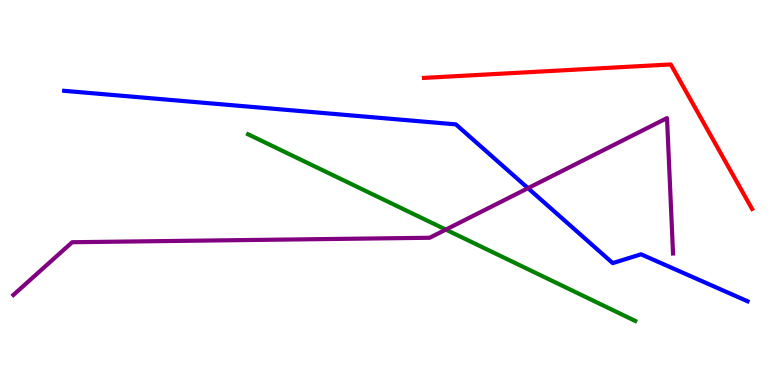[{'lines': ['blue', 'red'], 'intersections': []}, {'lines': ['green', 'red'], 'intersections': []}, {'lines': ['purple', 'red'], 'intersections': []}, {'lines': ['blue', 'green'], 'intersections': []}, {'lines': ['blue', 'purple'], 'intersections': [{'x': 6.81, 'y': 5.11}]}, {'lines': ['green', 'purple'], 'intersections': [{'x': 5.75, 'y': 4.04}]}]